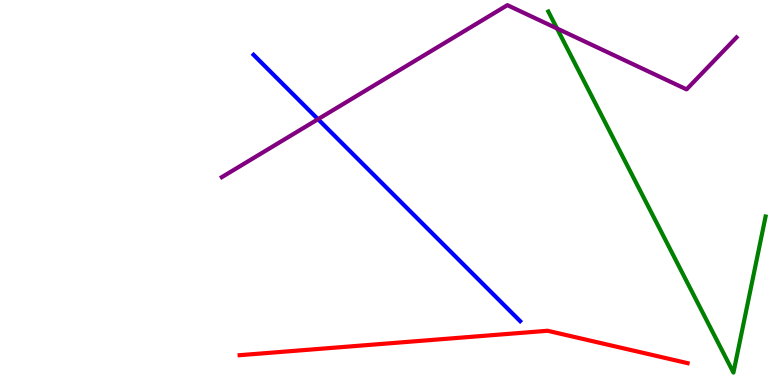[{'lines': ['blue', 'red'], 'intersections': []}, {'lines': ['green', 'red'], 'intersections': []}, {'lines': ['purple', 'red'], 'intersections': []}, {'lines': ['blue', 'green'], 'intersections': []}, {'lines': ['blue', 'purple'], 'intersections': [{'x': 4.1, 'y': 6.9}]}, {'lines': ['green', 'purple'], 'intersections': [{'x': 7.19, 'y': 9.26}]}]